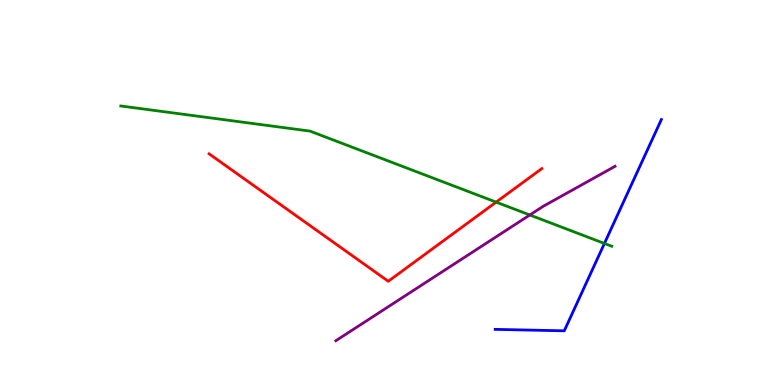[{'lines': ['blue', 'red'], 'intersections': []}, {'lines': ['green', 'red'], 'intersections': [{'x': 6.4, 'y': 4.75}]}, {'lines': ['purple', 'red'], 'intersections': []}, {'lines': ['blue', 'green'], 'intersections': [{'x': 7.8, 'y': 3.68}]}, {'lines': ['blue', 'purple'], 'intersections': []}, {'lines': ['green', 'purple'], 'intersections': [{'x': 6.84, 'y': 4.42}]}]